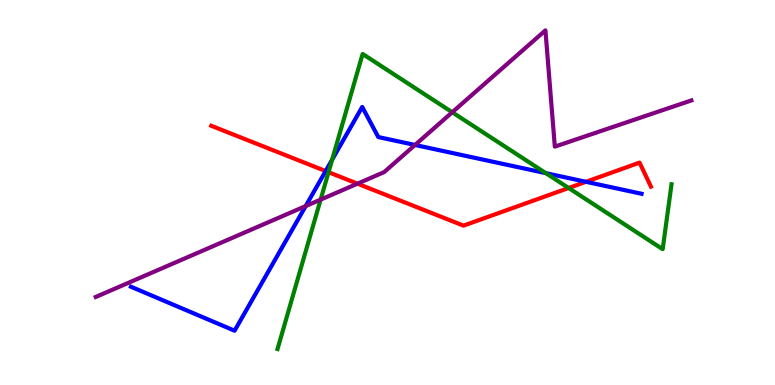[{'lines': ['blue', 'red'], 'intersections': [{'x': 4.2, 'y': 5.56}, {'x': 7.56, 'y': 5.28}]}, {'lines': ['green', 'red'], 'intersections': [{'x': 4.24, 'y': 5.53}, {'x': 7.34, 'y': 5.12}]}, {'lines': ['purple', 'red'], 'intersections': [{'x': 4.61, 'y': 5.23}]}, {'lines': ['blue', 'green'], 'intersections': [{'x': 4.29, 'y': 5.85}, {'x': 7.04, 'y': 5.5}]}, {'lines': ['blue', 'purple'], 'intersections': [{'x': 3.94, 'y': 4.65}, {'x': 5.36, 'y': 6.23}]}, {'lines': ['green', 'purple'], 'intersections': [{'x': 4.14, 'y': 4.82}, {'x': 5.84, 'y': 7.08}]}]